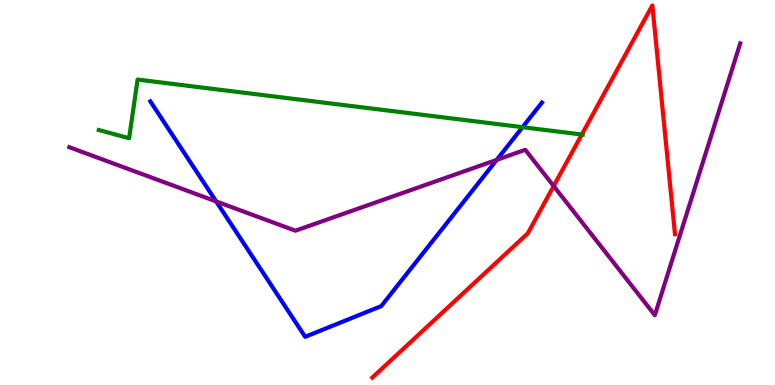[{'lines': ['blue', 'red'], 'intersections': []}, {'lines': ['green', 'red'], 'intersections': [{'x': 7.51, 'y': 6.51}]}, {'lines': ['purple', 'red'], 'intersections': [{'x': 7.14, 'y': 5.17}]}, {'lines': ['blue', 'green'], 'intersections': [{'x': 6.74, 'y': 6.7}]}, {'lines': ['blue', 'purple'], 'intersections': [{'x': 2.79, 'y': 4.77}, {'x': 6.41, 'y': 5.85}]}, {'lines': ['green', 'purple'], 'intersections': []}]